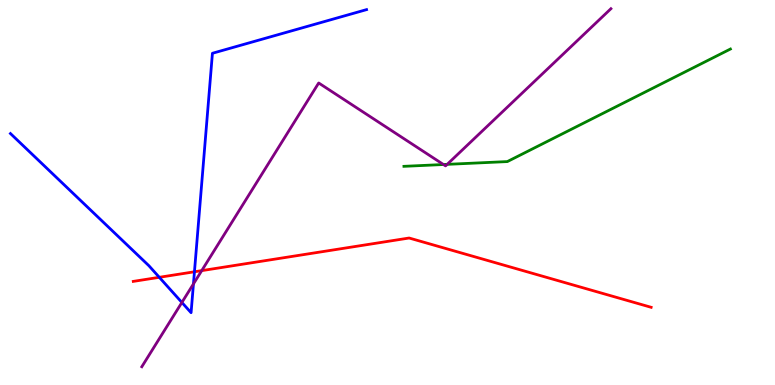[{'lines': ['blue', 'red'], 'intersections': [{'x': 2.06, 'y': 2.8}, {'x': 2.51, 'y': 2.94}]}, {'lines': ['green', 'red'], 'intersections': []}, {'lines': ['purple', 'red'], 'intersections': [{'x': 2.6, 'y': 2.97}]}, {'lines': ['blue', 'green'], 'intersections': []}, {'lines': ['blue', 'purple'], 'intersections': [{'x': 2.35, 'y': 2.14}, {'x': 2.5, 'y': 2.63}]}, {'lines': ['green', 'purple'], 'intersections': [{'x': 5.72, 'y': 5.73}, {'x': 5.77, 'y': 5.73}]}]